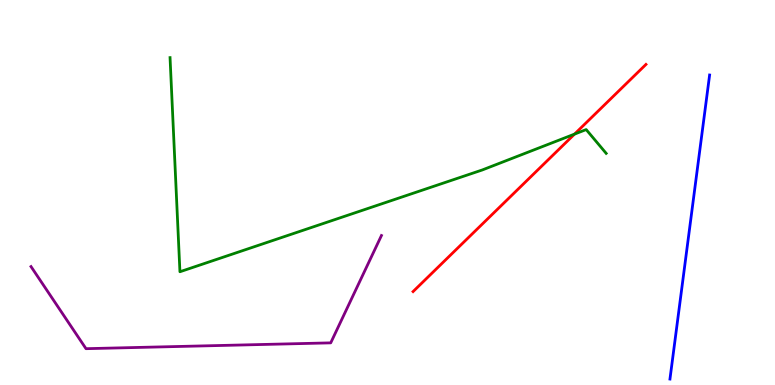[{'lines': ['blue', 'red'], 'intersections': []}, {'lines': ['green', 'red'], 'intersections': [{'x': 7.41, 'y': 6.52}]}, {'lines': ['purple', 'red'], 'intersections': []}, {'lines': ['blue', 'green'], 'intersections': []}, {'lines': ['blue', 'purple'], 'intersections': []}, {'lines': ['green', 'purple'], 'intersections': []}]